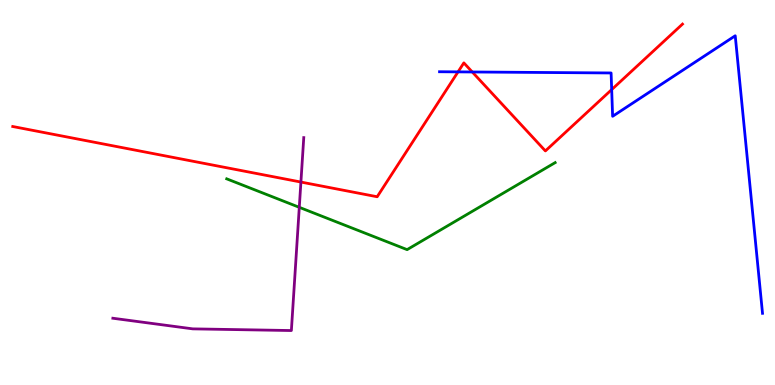[{'lines': ['blue', 'red'], 'intersections': [{'x': 5.91, 'y': 8.13}, {'x': 6.09, 'y': 8.13}, {'x': 7.89, 'y': 7.67}]}, {'lines': ['green', 'red'], 'intersections': []}, {'lines': ['purple', 'red'], 'intersections': [{'x': 3.88, 'y': 5.27}]}, {'lines': ['blue', 'green'], 'intersections': []}, {'lines': ['blue', 'purple'], 'intersections': []}, {'lines': ['green', 'purple'], 'intersections': [{'x': 3.86, 'y': 4.61}]}]